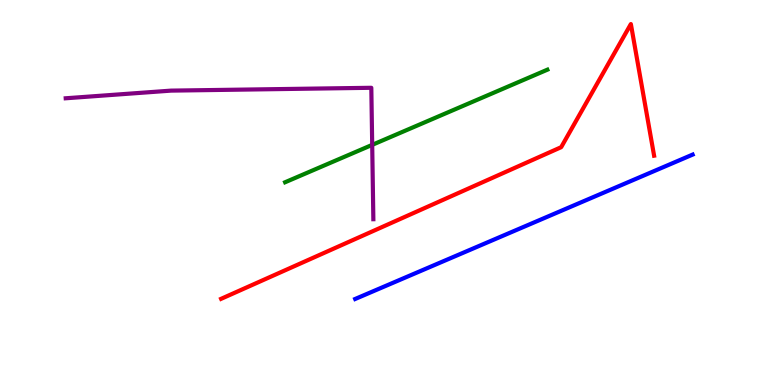[{'lines': ['blue', 'red'], 'intersections': []}, {'lines': ['green', 'red'], 'intersections': []}, {'lines': ['purple', 'red'], 'intersections': []}, {'lines': ['blue', 'green'], 'intersections': []}, {'lines': ['blue', 'purple'], 'intersections': []}, {'lines': ['green', 'purple'], 'intersections': [{'x': 4.8, 'y': 6.24}]}]